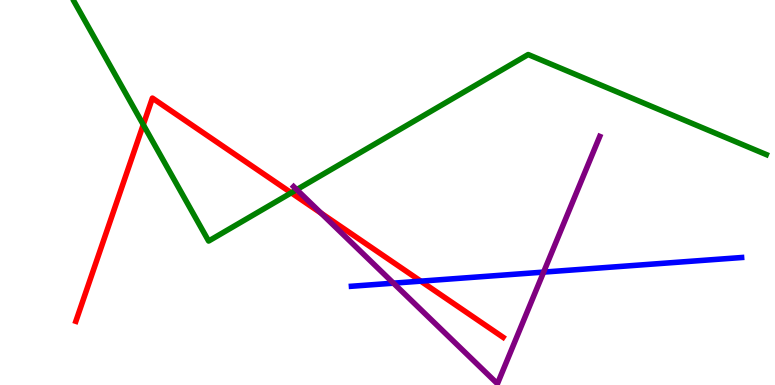[{'lines': ['blue', 'red'], 'intersections': [{'x': 5.43, 'y': 2.7}]}, {'lines': ['green', 'red'], 'intersections': [{'x': 1.85, 'y': 6.76}, {'x': 3.76, 'y': 4.99}]}, {'lines': ['purple', 'red'], 'intersections': [{'x': 4.14, 'y': 4.46}]}, {'lines': ['blue', 'green'], 'intersections': []}, {'lines': ['blue', 'purple'], 'intersections': [{'x': 5.08, 'y': 2.65}, {'x': 7.01, 'y': 2.93}]}, {'lines': ['green', 'purple'], 'intersections': [{'x': 3.83, 'y': 5.07}]}]